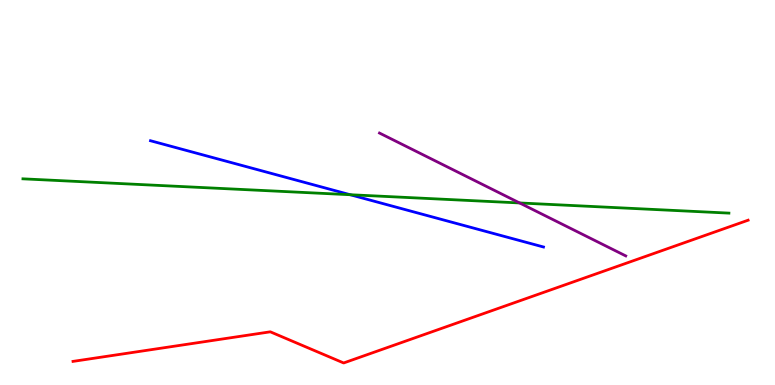[{'lines': ['blue', 'red'], 'intersections': []}, {'lines': ['green', 'red'], 'intersections': []}, {'lines': ['purple', 'red'], 'intersections': []}, {'lines': ['blue', 'green'], 'intersections': [{'x': 4.52, 'y': 4.94}]}, {'lines': ['blue', 'purple'], 'intersections': []}, {'lines': ['green', 'purple'], 'intersections': [{'x': 6.7, 'y': 4.73}]}]